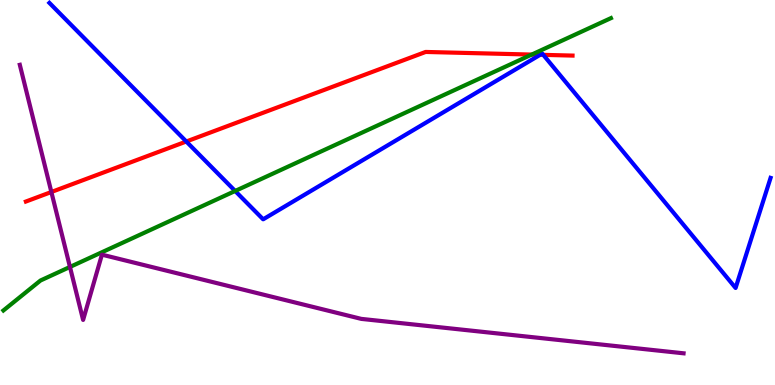[{'lines': ['blue', 'red'], 'intersections': [{'x': 2.4, 'y': 6.32}, {'x': 6.97, 'y': 8.58}, {'x': 7.01, 'y': 8.58}]}, {'lines': ['green', 'red'], 'intersections': [{'x': 6.86, 'y': 8.58}]}, {'lines': ['purple', 'red'], 'intersections': [{'x': 0.663, 'y': 5.01}]}, {'lines': ['blue', 'green'], 'intersections': [{'x': 3.03, 'y': 5.04}]}, {'lines': ['blue', 'purple'], 'intersections': []}, {'lines': ['green', 'purple'], 'intersections': [{'x': 0.903, 'y': 3.07}]}]